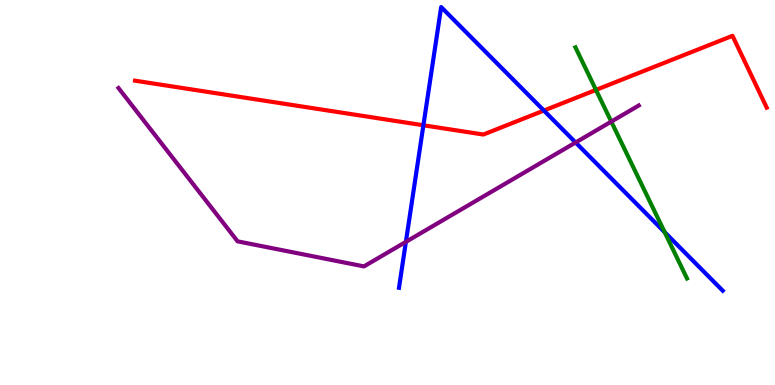[{'lines': ['blue', 'red'], 'intersections': [{'x': 5.46, 'y': 6.75}, {'x': 7.02, 'y': 7.13}]}, {'lines': ['green', 'red'], 'intersections': [{'x': 7.69, 'y': 7.66}]}, {'lines': ['purple', 'red'], 'intersections': []}, {'lines': ['blue', 'green'], 'intersections': [{'x': 8.58, 'y': 3.97}]}, {'lines': ['blue', 'purple'], 'intersections': [{'x': 5.24, 'y': 3.72}, {'x': 7.43, 'y': 6.3}]}, {'lines': ['green', 'purple'], 'intersections': [{'x': 7.89, 'y': 6.84}]}]